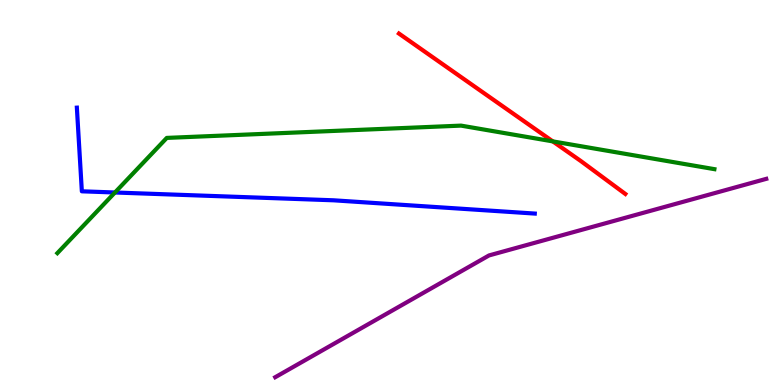[{'lines': ['blue', 'red'], 'intersections': []}, {'lines': ['green', 'red'], 'intersections': [{'x': 7.13, 'y': 6.33}]}, {'lines': ['purple', 'red'], 'intersections': []}, {'lines': ['blue', 'green'], 'intersections': [{'x': 1.48, 'y': 5.0}]}, {'lines': ['blue', 'purple'], 'intersections': []}, {'lines': ['green', 'purple'], 'intersections': []}]